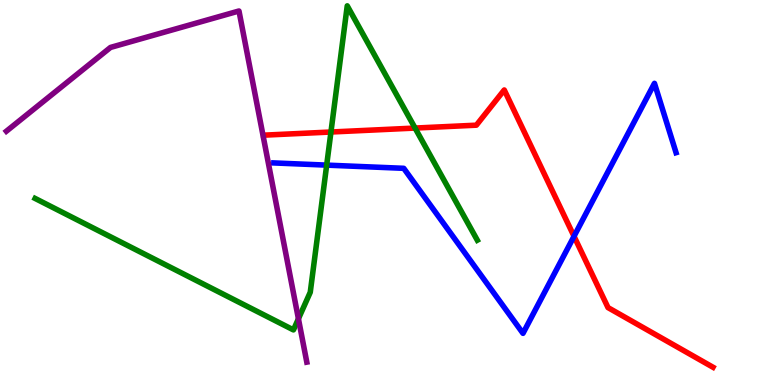[{'lines': ['blue', 'red'], 'intersections': [{'x': 7.41, 'y': 3.86}]}, {'lines': ['green', 'red'], 'intersections': [{'x': 4.27, 'y': 6.57}, {'x': 5.36, 'y': 6.67}]}, {'lines': ['purple', 'red'], 'intersections': []}, {'lines': ['blue', 'green'], 'intersections': [{'x': 4.22, 'y': 5.71}]}, {'lines': ['blue', 'purple'], 'intersections': []}, {'lines': ['green', 'purple'], 'intersections': [{'x': 3.85, 'y': 1.72}]}]